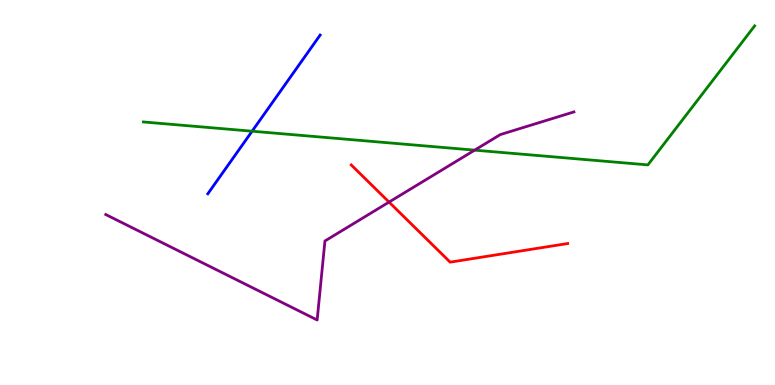[{'lines': ['blue', 'red'], 'intersections': []}, {'lines': ['green', 'red'], 'intersections': []}, {'lines': ['purple', 'red'], 'intersections': [{'x': 5.02, 'y': 4.75}]}, {'lines': ['blue', 'green'], 'intersections': [{'x': 3.25, 'y': 6.59}]}, {'lines': ['blue', 'purple'], 'intersections': []}, {'lines': ['green', 'purple'], 'intersections': [{'x': 6.12, 'y': 6.1}]}]